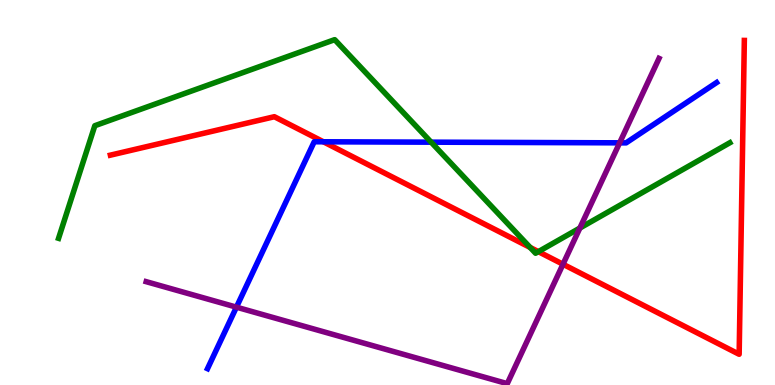[{'lines': ['blue', 'red'], 'intersections': [{'x': 4.17, 'y': 6.32}]}, {'lines': ['green', 'red'], 'intersections': [{'x': 6.84, 'y': 3.57}, {'x': 6.95, 'y': 3.46}]}, {'lines': ['purple', 'red'], 'intersections': [{'x': 7.26, 'y': 3.14}]}, {'lines': ['blue', 'green'], 'intersections': [{'x': 5.56, 'y': 6.31}]}, {'lines': ['blue', 'purple'], 'intersections': [{'x': 3.05, 'y': 2.02}, {'x': 8.0, 'y': 6.29}]}, {'lines': ['green', 'purple'], 'intersections': [{'x': 7.48, 'y': 4.08}]}]